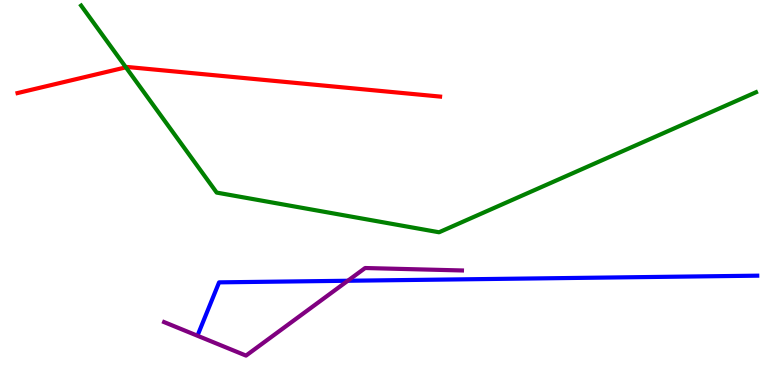[{'lines': ['blue', 'red'], 'intersections': []}, {'lines': ['green', 'red'], 'intersections': [{'x': 1.62, 'y': 8.25}]}, {'lines': ['purple', 'red'], 'intersections': []}, {'lines': ['blue', 'green'], 'intersections': []}, {'lines': ['blue', 'purple'], 'intersections': [{'x': 4.49, 'y': 2.71}]}, {'lines': ['green', 'purple'], 'intersections': []}]